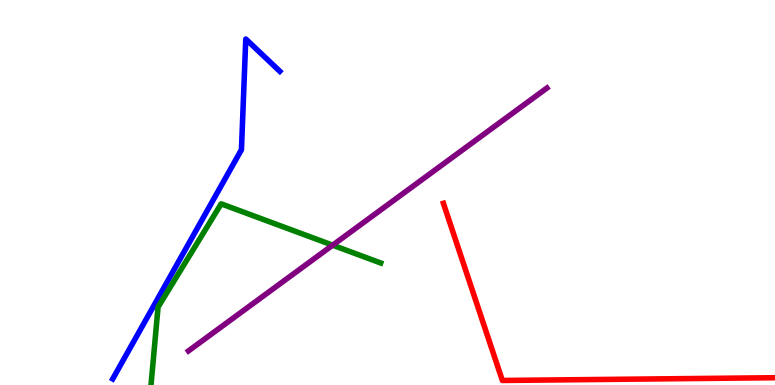[{'lines': ['blue', 'red'], 'intersections': []}, {'lines': ['green', 'red'], 'intersections': []}, {'lines': ['purple', 'red'], 'intersections': []}, {'lines': ['blue', 'green'], 'intersections': []}, {'lines': ['blue', 'purple'], 'intersections': []}, {'lines': ['green', 'purple'], 'intersections': [{'x': 4.29, 'y': 3.63}]}]